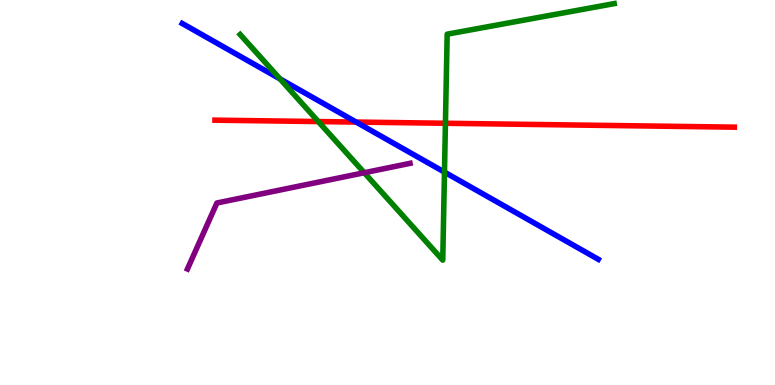[{'lines': ['blue', 'red'], 'intersections': [{'x': 4.6, 'y': 6.83}]}, {'lines': ['green', 'red'], 'intersections': [{'x': 4.11, 'y': 6.84}, {'x': 5.75, 'y': 6.8}]}, {'lines': ['purple', 'red'], 'intersections': []}, {'lines': ['blue', 'green'], 'intersections': [{'x': 3.61, 'y': 7.95}, {'x': 5.74, 'y': 5.53}]}, {'lines': ['blue', 'purple'], 'intersections': []}, {'lines': ['green', 'purple'], 'intersections': [{'x': 4.7, 'y': 5.51}]}]